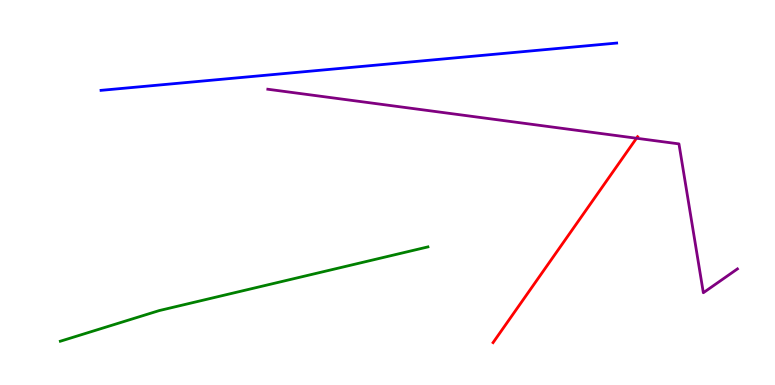[{'lines': ['blue', 'red'], 'intersections': []}, {'lines': ['green', 'red'], 'intersections': []}, {'lines': ['purple', 'red'], 'intersections': [{'x': 8.21, 'y': 6.41}]}, {'lines': ['blue', 'green'], 'intersections': []}, {'lines': ['blue', 'purple'], 'intersections': []}, {'lines': ['green', 'purple'], 'intersections': []}]